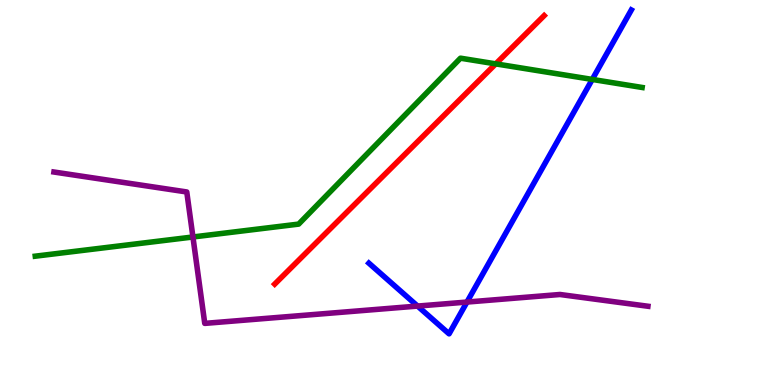[{'lines': ['blue', 'red'], 'intersections': []}, {'lines': ['green', 'red'], 'intersections': [{'x': 6.4, 'y': 8.34}]}, {'lines': ['purple', 'red'], 'intersections': []}, {'lines': ['blue', 'green'], 'intersections': [{'x': 7.64, 'y': 7.94}]}, {'lines': ['blue', 'purple'], 'intersections': [{'x': 5.39, 'y': 2.05}, {'x': 6.03, 'y': 2.15}]}, {'lines': ['green', 'purple'], 'intersections': [{'x': 2.49, 'y': 3.84}]}]